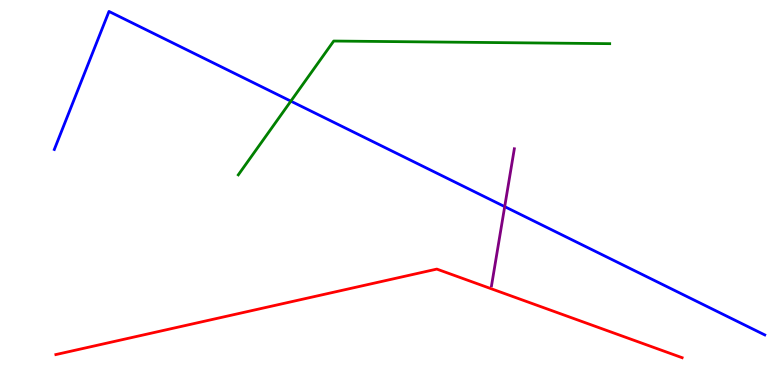[{'lines': ['blue', 'red'], 'intersections': []}, {'lines': ['green', 'red'], 'intersections': []}, {'lines': ['purple', 'red'], 'intersections': []}, {'lines': ['blue', 'green'], 'intersections': [{'x': 3.75, 'y': 7.37}]}, {'lines': ['blue', 'purple'], 'intersections': [{'x': 6.51, 'y': 4.63}]}, {'lines': ['green', 'purple'], 'intersections': []}]